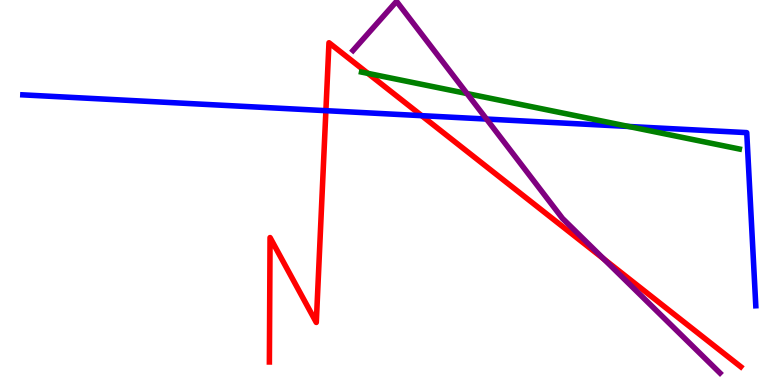[{'lines': ['blue', 'red'], 'intersections': [{'x': 4.21, 'y': 7.13}, {'x': 5.44, 'y': 7.0}]}, {'lines': ['green', 'red'], 'intersections': [{'x': 4.75, 'y': 8.09}]}, {'lines': ['purple', 'red'], 'intersections': [{'x': 7.79, 'y': 3.27}]}, {'lines': ['blue', 'green'], 'intersections': [{'x': 8.11, 'y': 6.72}]}, {'lines': ['blue', 'purple'], 'intersections': [{'x': 6.28, 'y': 6.91}]}, {'lines': ['green', 'purple'], 'intersections': [{'x': 6.03, 'y': 7.57}]}]